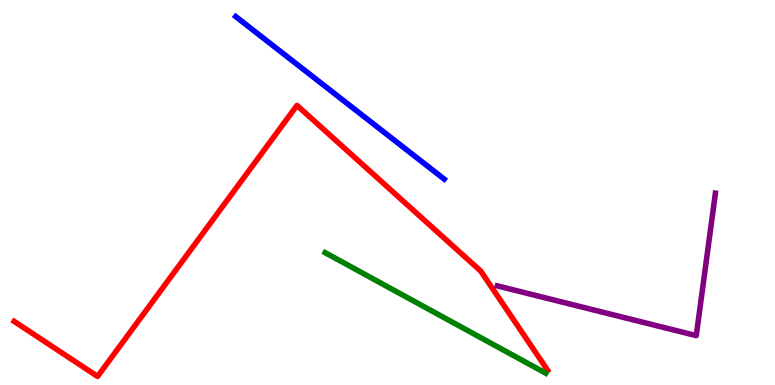[{'lines': ['blue', 'red'], 'intersections': []}, {'lines': ['green', 'red'], 'intersections': []}, {'lines': ['purple', 'red'], 'intersections': []}, {'lines': ['blue', 'green'], 'intersections': []}, {'lines': ['blue', 'purple'], 'intersections': []}, {'lines': ['green', 'purple'], 'intersections': []}]